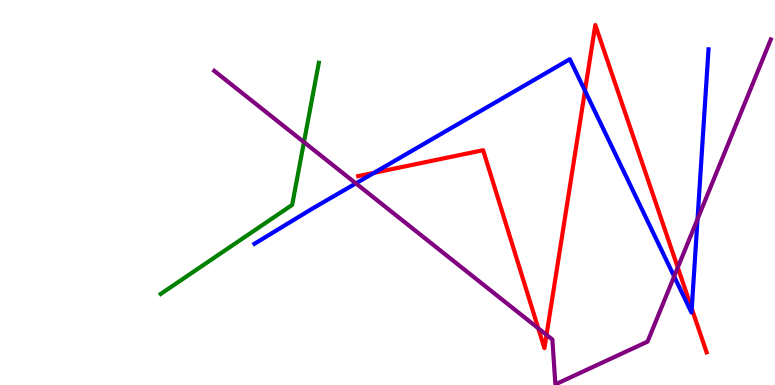[{'lines': ['blue', 'red'], 'intersections': [{'x': 4.83, 'y': 5.51}, {'x': 7.55, 'y': 7.64}, {'x': 8.93, 'y': 1.98}]}, {'lines': ['green', 'red'], 'intersections': []}, {'lines': ['purple', 'red'], 'intersections': [{'x': 6.95, 'y': 1.47}, {'x': 7.05, 'y': 1.3}, {'x': 8.75, 'y': 3.05}]}, {'lines': ['blue', 'green'], 'intersections': []}, {'lines': ['blue', 'purple'], 'intersections': [{'x': 4.59, 'y': 5.24}, {'x': 8.7, 'y': 2.82}, {'x': 9.0, 'y': 4.31}]}, {'lines': ['green', 'purple'], 'intersections': [{'x': 3.92, 'y': 6.31}]}]